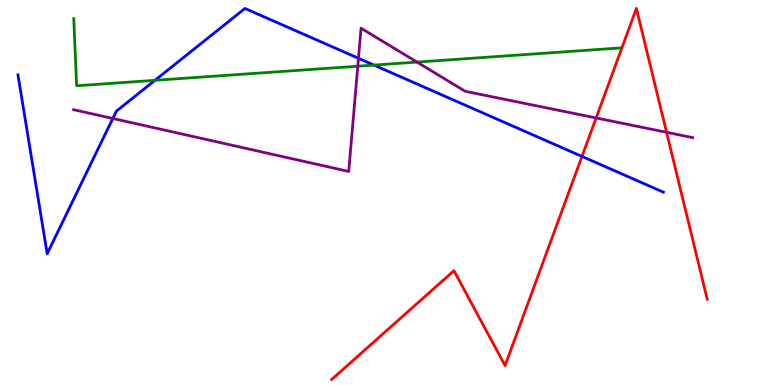[{'lines': ['blue', 'red'], 'intersections': [{'x': 7.51, 'y': 5.94}]}, {'lines': ['green', 'red'], 'intersections': []}, {'lines': ['purple', 'red'], 'intersections': [{'x': 7.69, 'y': 6.94}, {'x': 8.6, 'y': 6.56}]}, {'lines': ['blue', 'green'], 'intersections': [{'x': 2.0, 'y': 7.91}, {'x': 4.82, 'y': 8.31}]}, {'lines': ['blue', 'purple'], 'intersections': [{'x': 1.46, 'y': 6.92}, {'x': 4.63, 'y': 8.49}]}, {'lines': ['green', 'purple'], 'intersections': [{'x': 4.62, 'y': 8.28}, {'x': 5.38, 'y': 8.39}]}]